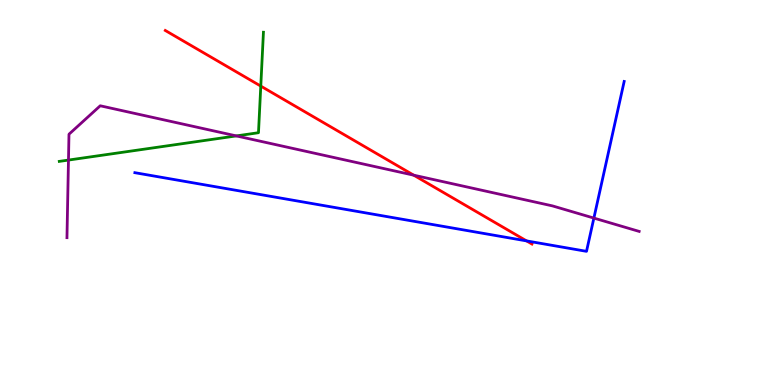[{'lines': ['blue', 'red'], 'intersections': [{'x': 6.79, 'y': 3.74}]}, {'lines': ['green', 'red'], 'intersections': [{'x': 3.36, 'y': 7.76}]}, {'lines': ['purple', 'red'], 'intersections': [{'x': 5.34, 'y': 5.45}]}, {'lines': ['blue', 'green'], 'intersections': []}, {'lines': ['blue', 'purple'], 'intersections': [{'x': 7.66, 'y': 4.34}]}, {'lines': ['green', 'purple'], 'intersections': [{'x': 0.884, 'y': 5.84}, {'x': 3.05, 'y': 6.47}]}]